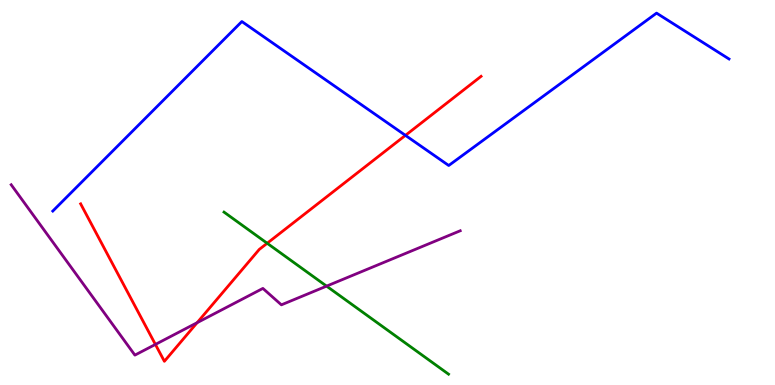[{'lines': ['blue', 'red'], 'intersections': [{'x': 5.23, 'y': 6.48}]}, {'lines': ['green', 'red'], 'intersections': [{'x': 3.45, 'y': 3.68}]}, {'lines': ['purple', 'red'], 'intersections': [{'x': 2.01, 'y': 1.05}, {'x': 2.54, 'y': 1.62}]}, {'lines': ['blue', 'green'], 'intersections': []}, {'lines': ['blue', 'purple'], 'intersections': []}, {'lines': ['green', 'purple'], 'intersections': [{'x': 4.21, 'y': 2.57}]}]